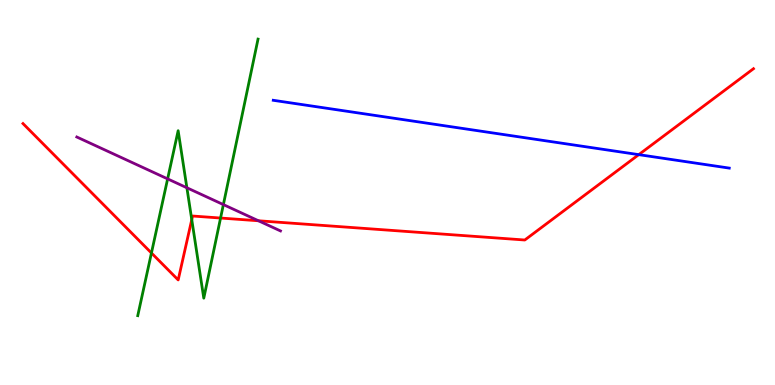[{'lines': ['blue', 'red'], 'intersections': [{'x': 8.24, 'y': 5.98}]}, {'lines': ['green', 'red'], 'intersections': [{'x': 1.95, 'y': 3.43}, {'x': 2.47, 'y': 4.3}, {'x': 2.85, 'y': 4.34}]}, {'lines': ['purple', 'red'], 'intersections': [{'x': 3.34, 'y': 4.27}]}, {'lines': ['blue', 'green'], 'intersections': []}, {'lines': ['blue', 'purple'], 'intersections': []}, {'lines': ['green', 'purple'], 'intersections': [{'x': 2.16, 'y': 5.35}, {'x': 2.41, 'y': 5.12}, {'x': 2.88, 'y': 4.69}]}]